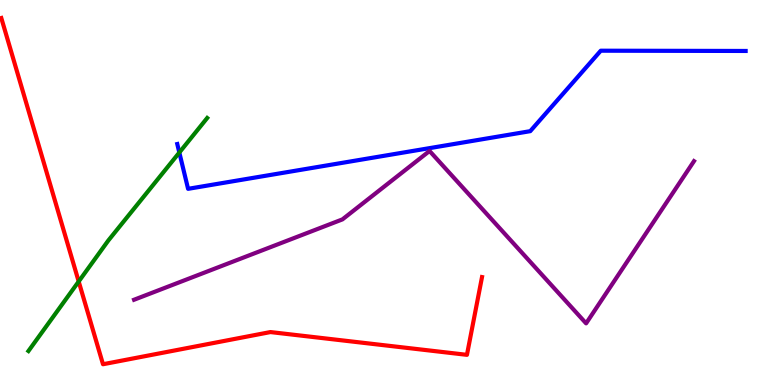[{'lines': ['blue', 'red'], 'intersections': []}, {'lines': ['green', 'red'], 'intersections': [{'x': 1.02, 'y': 2.69}]}, {'lines': ['purple', 'red'], 'intersections': []}, {'lines': ['blue', 'green'], 'intersections': [{'x': 2.31, 'y': 6.04}]}, {'lines': ['blue', 'purple'], 'intersections': []}, {'lines': ['green', 'purple'], 'intersections': []}]